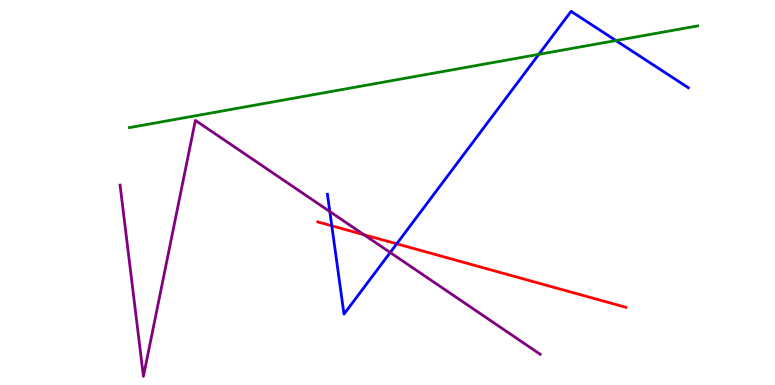[{'lines': ['blue', 'red'], 'intersections': [{'x': 4.28, 'y': 4.13}, {'x': 5.12, 'y': 3.67}]}, {'lines': ['green', 'red'], 'intersections': []}, {'lines': ['purple', 'red'], 'intersections': [{'x': 4.7, 'y': 3.9}]}, {'lines': ['blue', 'green'], 'intersections': [{'x': 6.95, 'y': 8.59}, {'x': 7.95, 'y': 8.95}]}, {'lines': ['blue', 'purple'], 'intersections': [{'x': 4.26, 'y': 4.5}, {'x': 5.03, 'y': 3.44}]}, {'lines': ['green', 'purple'], 'intersections': []}]